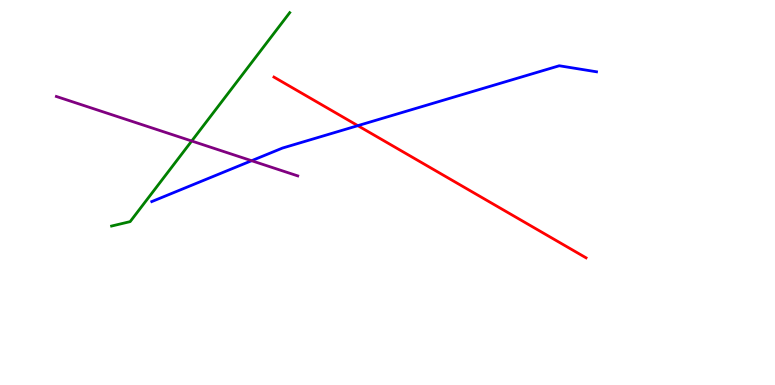[{'lines': ['blue', 'red'], 'intersections': [{'x': 4.62, 'y': 6.74}]}, {'lines': ['green', 'red'], 'intersections': []}, {'lines': ['purple', 'red'], 'intersections': []}, {'lines': ['blue', 'green'], 'intersections': []}, {'lines': ['blue', 'purple'], 'intersections': [{'x': 3.25, 'y': 5.83}]}, {'lines': ['green', 'purple'], 'intersections': [{'x': 2.47, 'y': 6.34}]}]